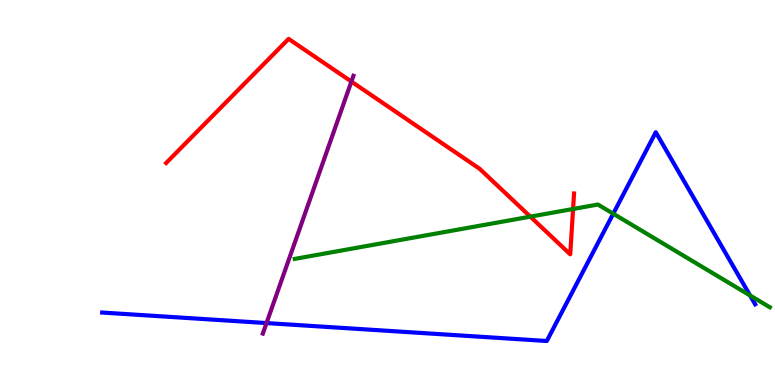[{'lines': ['blue', 'red'], 'intersections': []}, {'lines': ['green', 'red'], 'intersections': [{'x': 6.84, 'y': 4.37}, {'x': 7.39, 'y': 4.57}]}, {'lines': ['purple', 'red'], 'intersections': [{'x': 4.53, 'y': 7.88}]}, {'lines': ['blue', 'green'], 'intersections': [{'x': 7.91, 'y': 4.45}, {'x': 9.68, 'y': 2.33}]}, {'lines': ['blue', 'purple'], 'intersections': [{'x': 3.44, 'y': 1.61}]}, {'lines': ['green', 'purple'], 'intersections': []}]